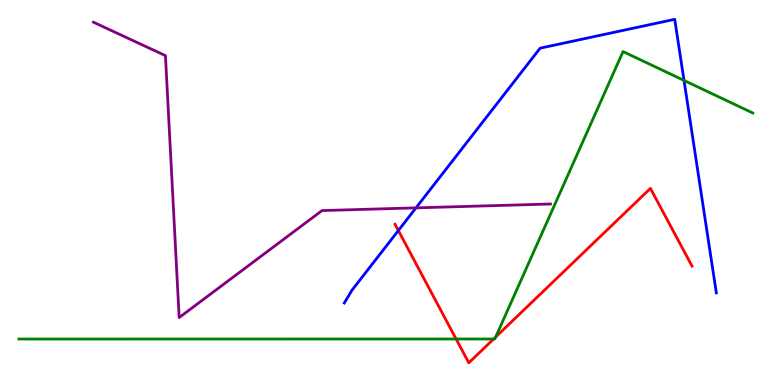[{'lines': ['blue', 'red'], 'intersections': [{'x': 5.14, 'y': 4.01}]}, {'lines': ['green', 'red'], 'intersections': [{'x': 5.89, 'y': 1.19}, {'x': 6.37, 'y': 1.19}, {'x': 6.4, 'y': 1.25}]}, {'lines': ['purple', 'red'], 'intersections': []}, {'lines': ['blue', 'green'], 'intersections': [{'x': 8.83, 'y': 7.91}]}, {'lines': ['blue', 'purple'], 'intersections': [{'x': 5.37, 'y': 4.6}]}, {'lines': ['green', 'purple'], 'intersections': []}]